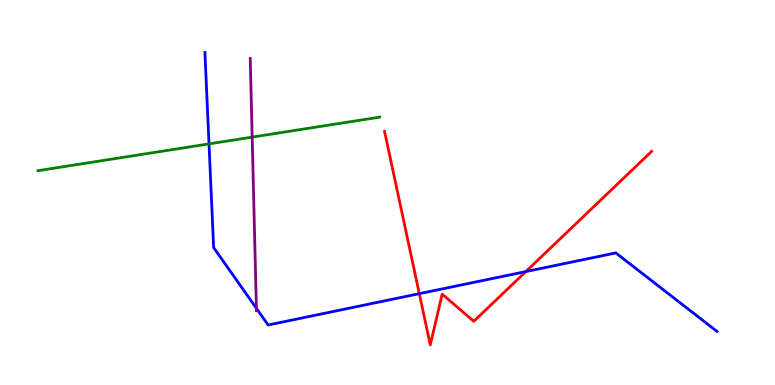[{'lines': ['blue', 'red'], 'intersections': [{'x': 5.41, 'y': 2.37}, {'x': 6.79, 'y': 2.95}]}, {'lines': ['green', 'red'], 'intersections': []}, {'lines': ['purple', 'red'], 'intersections': []}, {'lines': ['blue', 'green'], 'intersections': [{'x': 2.7, 'y': 6.26}]}, {'lines': ['blue', 'purple'], 'intersections': [{'x': 3.31, 'y': 1.99}]}, {'lines': ['green', 'purple'], 'intersections': [{'x': 3.25, 'y': 6.44}]}]